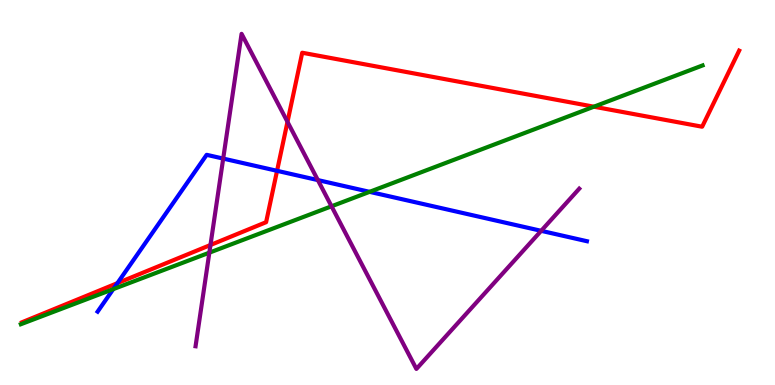[{'lines': ['blue', 'red'], 'intersections': [{'x': 1.52, 'y': 2.65}, {'x': 3.57, 'y': 5.56}]}, {'lines': ['green', 'red'], 'intersections': [{'x': 7.66, 'y': 7.23}]}, {'lines': ['purple', 'red'], 'intersections': [{'x': 2.72, 'y': 3.64}, {'x': 3.71, 'y': 6.83}]}, {'lines': ['blue', 'green'], 'intersections': [{'x': 1.46, 'y': 2.49}, {'x': 4.77, 'y': 5.02}]}, {'lines': ['blue', 'purple'], 'intersections': [{'x': 2.88, 'y': 5.88}, {'x': 4.1, 'y': 5.32}, {'x': 6.98, 'y': 4.0}]}, {'lines': ['green', 'purple'], 'intersections': [{'x': 2.7, 'y': 3.44}, {'x': 4.28, 'y': 4.64}]}]